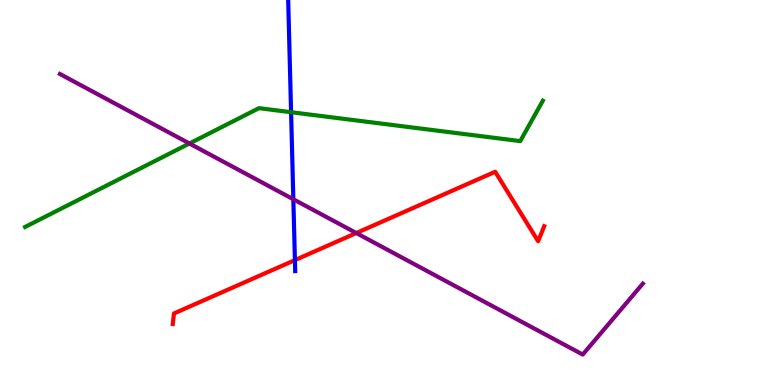[{'lines': ['blue', 'red'], 'intersections': [{'x': 3.81, 'y': 3.24}]}, {'lines': ['green', 'red'], 'intersections': []}, {'lines': ['purple', 'red'], 'intersections': [{'x': 4.6, 'y': 3.95}]}, {'lines': ['blue', 'green'], 'intersections': [{'x': 3.76, 'y': 7.09}]}, {'lines': ['blue', 'purple'], 'intersections': [{'x': 3.79, 'y': 4.82}]}, {'lines': ['green', 'purple'], 'intersections': [{'x': 2.44, 'y': 6.27}]}]